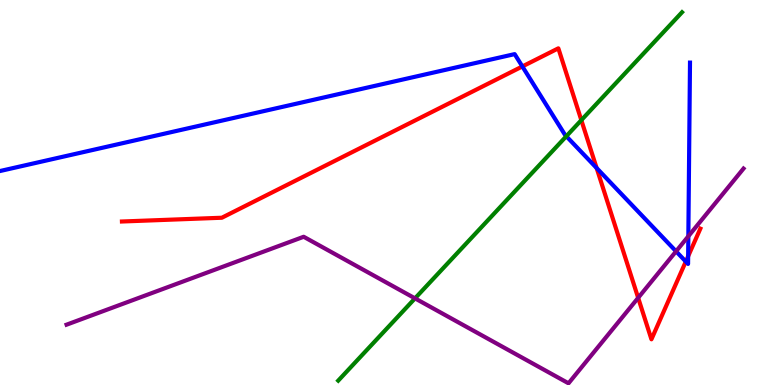[{'lines': ['blue', 'red'], 'intersections': [{'x': 6.74, 'y': 8.27}, {'x': 7.7, 'y': 5.64}, {'x': 8.85, 'y': 3.21}, {'x': 8.88, 'y': 3.34}]}, {'lines': ['green', 'red'], 'intersections': [{'x': 7.5, 'y': 6.88}]}, {'lines': ['purple', 'red'], 'intersections': [{'x': 8.23, 'y': 2.26}]}, {'lines': ['blue', 'green'], 'intersections': [{'x': 7.31, 'y': 6.46}]}, {'lines': ['blue', 'purple'], 'intersections': [{'x': 8.72, 'y': 3.47}, {'x': 8.88, 'y': 3.86}]}, {'lines': ['green', 'purple'], 'intersections': [{'x': 5.35, 'y': 2.25}]}]